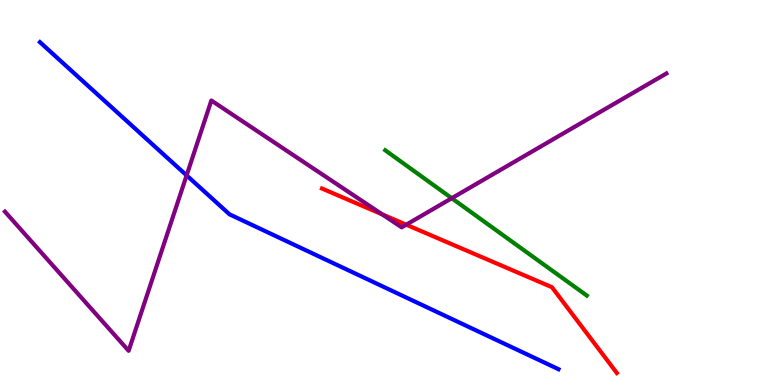[{'lines': ['blue', 'red'], 'intersections': []}, {'lines': ['green', 'red'], 'intersections': []}, {'lines': ['purple', 'red'], 'intersections': [{'x': 4.93, 'y': 4.43}, {'x': 5.24, 'y': 4.16}]}, {'lines': ['blue', 'green'], 'intersections': []}, {'lines': ['blue', 'purple'], 'intersections': [{'x': 2.41, 'y': 5.44}]}, {'lines': ['green', 'purple'], 'intersections': [{'x': 5.83, 'y': 4.85}]}]